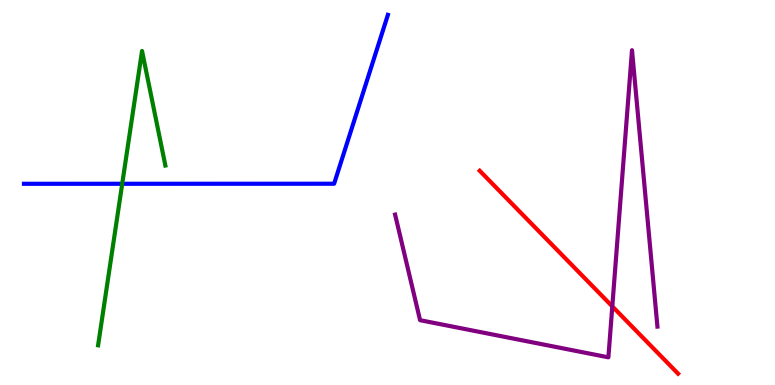[{'lines': ['blue', 'red'], 'intersections': []}, {'lines': ['green', 'red'], 'intersections': []}, {'lines': ['purple', 'red'], 'intersections': [{'x': 7.9, 'y': 2.04}]}, {'lines': ['blue', 'green'], 'intersections': [{'x': 1.58, 'y': 5.23}]}, {'lines': ['blue', 'purple'], 'intersections': []}, {'lines': ['green', 'purple'], 'intersections': []}]